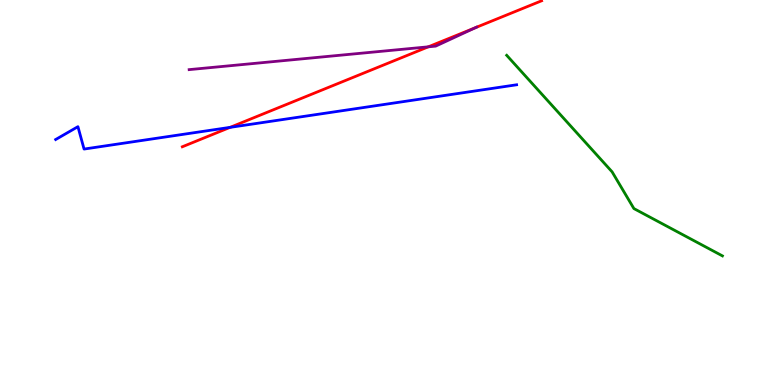[{'lines': ['blue', 'red'], 'intersections': [{'x': 2.97, 'y': 6.69}]}, {'lines': ['green', 'red'], 'intersections': []}, {'lines': ['purple', 'red'], 'intersections': [{'x': 5.53, 'y': 8.78}, {'x': 6.14, 'y': 9.28}]}, {'lines': ['blue', 'green'], 'intersections': []}, {'lines': ['blue', 'purple'], 'intersections': []}, {'lines': ['green', 'purple'], 'intersections': []}]